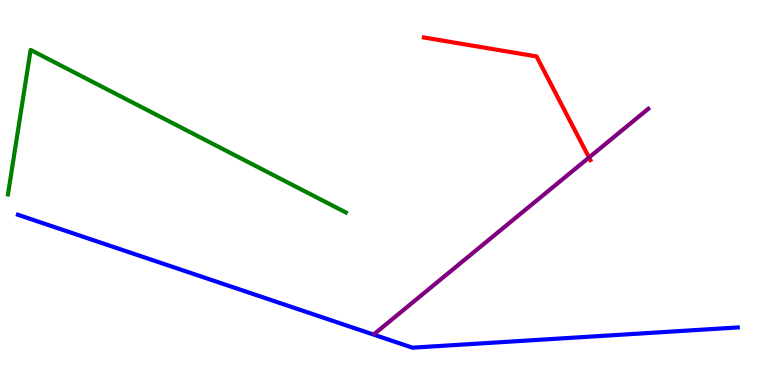[{'lines': ['blue', 'red'], 'intersections': []}, {'lines': ['green', 'red'], 'intersections': []}, {'lines': ['purple', 'red'], 'intersections': [{'x': 7.6, 'y': 5.91}]}, {'lines': ['blue', 'green'], 'intersections': []}, {'lines': ['blue', 'purple'], 'intersections': []}, {'lines': ['green', 'purple'], 'intersections': []}]